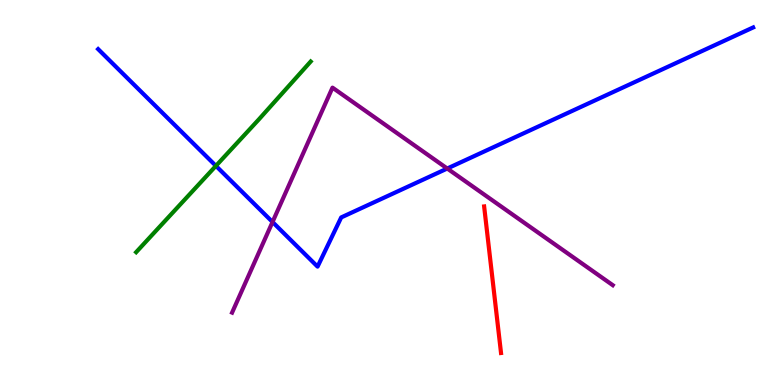[{'lines': ['blue', 'red'], 'intersections': []}, {'lines': ['green', 'red'], 'intersections': []}, {'lines': ['purple', 'red'], 'intersections': []}, {'lines': ['blue', 'green'], 'intersections': [{'x': 2.79, 'y': 5.69}]}, {'lines': ['blue', 'purple'], 'intersections': [{'x': 3.52, 'y': 4.23}, {'x': 5.77, 'y': 5.62}]}, {'lines': ['green', 'purple'], 'intersections': []}]